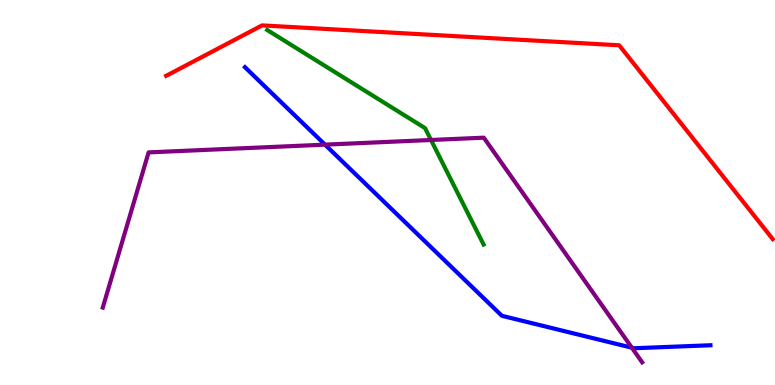[{'lines': ['blue', 'red'], 'intersections': []}, {'lines': ['green', 'red'], 'intersections': []}, {'lines': ['purple', 'red'], 'intersections': []}, {'lines': ['blue', 'green'], 'intersections': []}, {'lines': ['blue', 'purple'], 'intersections': [{'x': 4.19, 'y': 6.24}, {'x': 8.15, 'y': 0.969}]}, {'lines': ['green', 'purple'], 'intersections': [{'x': 5.56, 'y': 6.36}]}]